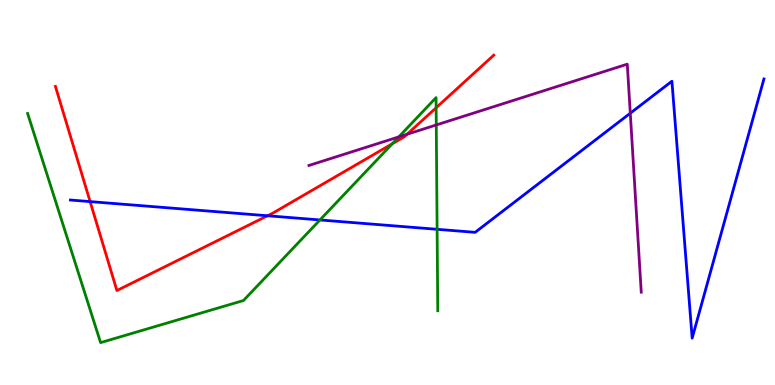[{'lines': ['blue', 'red'], 'intersections': [{'x': 1.16, 'y': 4.76}, {'x': 3.45, 'y': 4.4}]}, {'lines': ['green', 'red'], 'intersections': [{'x': 5.06, 'y': 6.26}, {'x': 5.63, 'y': 7.2}]}, {'lines': ['purple', 'red'], 'intersections': [{'x': 5.25, 'y': 6.51}]}, {'lines': ['blue', 'green'], 'intersections': [{'x': 4.13, 'y': 4.29}, {'x': 5.64, 'y': 4.04}]}, {'lines': ['blue', 'purple'], 'intersections': [{'x': 8.13, 'y': 7.06}]}, {'lines': ['green', 'purple'], 'intersections': [{'x': 5.15, 'y': 6.44}, {'x': 5.63, 'y': 6.75}]}]